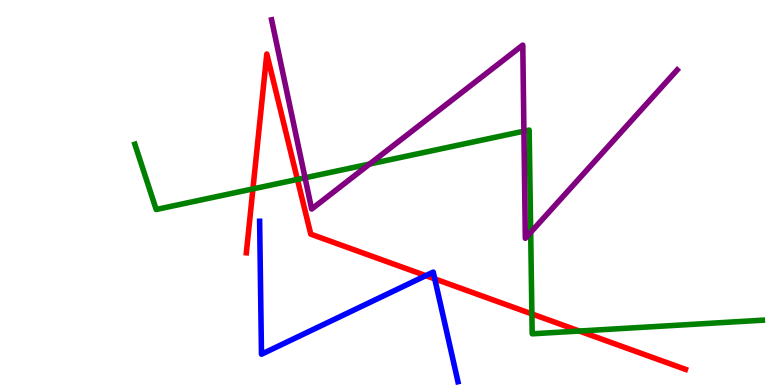[{'lines': ['blue', 'red'], 'intersections': [{'x': 5.49, 'y': 2.84}, {'x': 5.61, 'y': 2.76}]}, {'lines': ['green', 'red'], 'intersections': [{'x': 3.26, 'y': 5.09}, {'x': 3.84, 'y': 5.34}, {'x': 6.86, 'y': 1.85}, {'x': 7.47, 'y': 1.4}]}, {'lines': ['purple', 'red'], 'intersections': []}, {'lines': ['blue', 'green'], 'intersections': []}, {'lines': ['blue', 'purple'], 'intersections': []}, {'lines': ['green', 'purple'], 'intersections': [{'x': 3.94, 'y': 5.38}, {'x': 4.77, 'y': 5.74}, {'x': 6.76, 'y': 6.59}, {'x': 6.85, 'y': 3.96}]}]